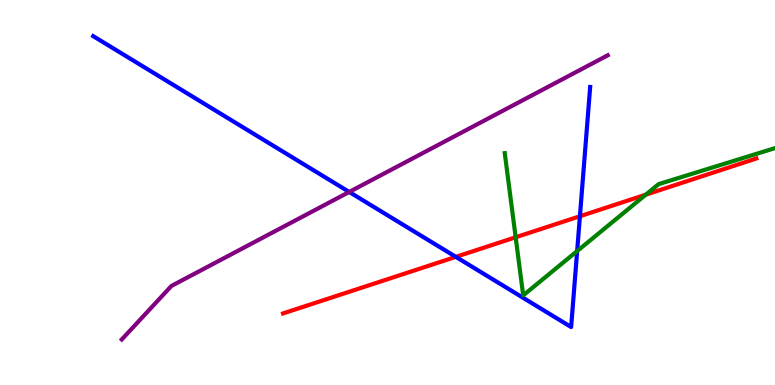[{'lines': ['blue', 'red'], 'intersections': [{'x': 5.88, 'y': 3.33}, {'x': 7.48, 'y': 4.38}]}, {'lines': ['green', 'red'], 'intersections': [{'x': 6.65, 'y': 3.84}, {'x': 8.33, 'y': 4.94}]}, {'lines': ['purple', 'red'], 'intersections': []}, {'lines': ['blue', 'green'], 'intersections': [{'x': 7.45, 'y': 3.48}]}, {'lines': ['blue', 'purple'], 'intersections': [{'x': 4.51, 'y': 5.01}]}, {'lines': ['green', 'purple'], 'intersections': []}]